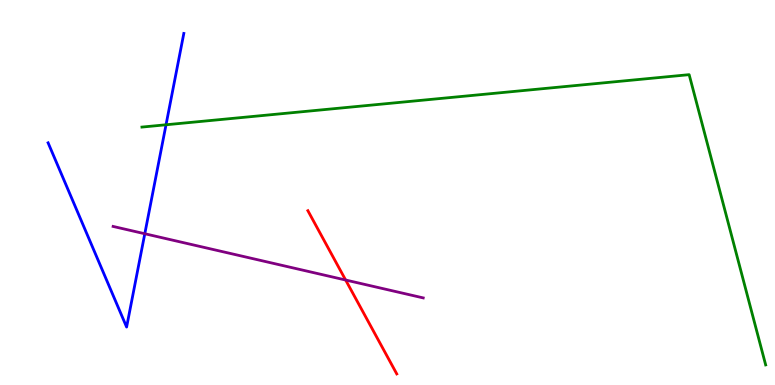[{'lines': ['blue', 'red'], 'intersections': []}, {'lines': ['green', 'red'], 'intersections': []}, {'lines': ['purple', 'red'], 'intersections': [{'x': 4.46, 'y': 2.73}]}, {'lines': ['blue', 'green'], 'intersections': [{'x': 2.14, 'y': 6.76}]}, {'lines': ['blue', 'purple'], 'intersections': [{'x': 1.87, 'y': 3.93}]}, {'lines': ['green', 'purple'], 'intersections': []}]